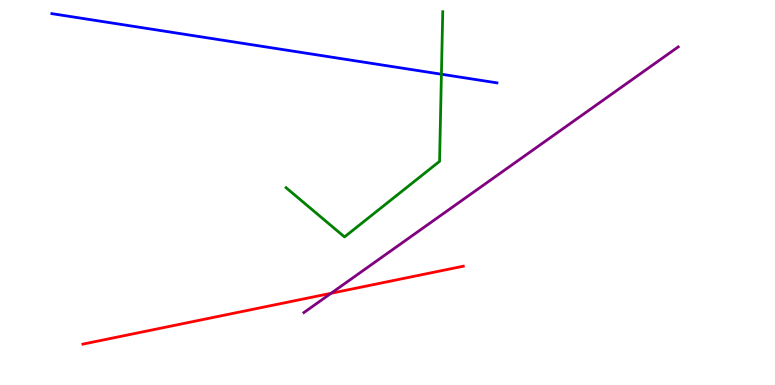[{'lines': ['blue', 'red'], 'intersections': []}, {'lines': ['green', 'red'], 'intersections': []}, {'lines': ['purple', 'red'], 'intersections': [{'x': 4.27, 'y': 2.38}]}, {'lines': ['blue', 'green'], 'intersections': [{'x': 5.7, 'y': 8.07}]}, {'lines': ['blue', 'purple'], 'intersections': []}, {'lines': ['green', 'purple'], 'intersections': []}]